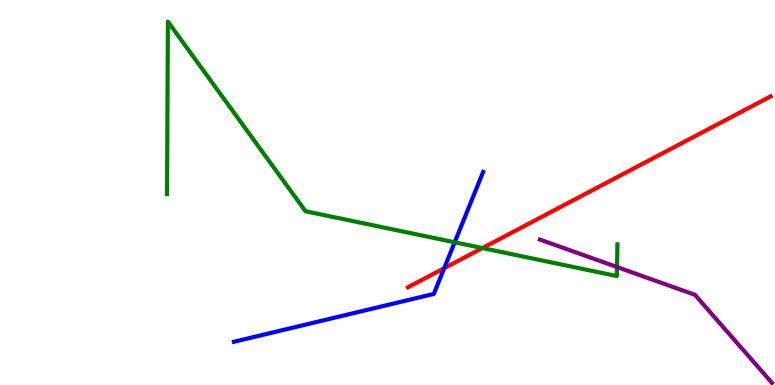[{'lines': ['blue', 'red'], 'intersections': [{'x': 5.73, 'y': 3.03}]}, {'lines': ['green', 'red'], 'intersections': [{'x': 6.23, 'y': 3.56}]}, {'lines': ['purple', 'red'], 'intersections': []}, {'lines': ['blue', 'green'], 'intersections': [{'x': 5.87, 'y': 3.71}]}, {'lines': ['blue', 'purple'], 'intersections': []}, {'lines': ['green', 'purple'], 'intersections': [{'x': 7.96, 'y': 3.06}]}]